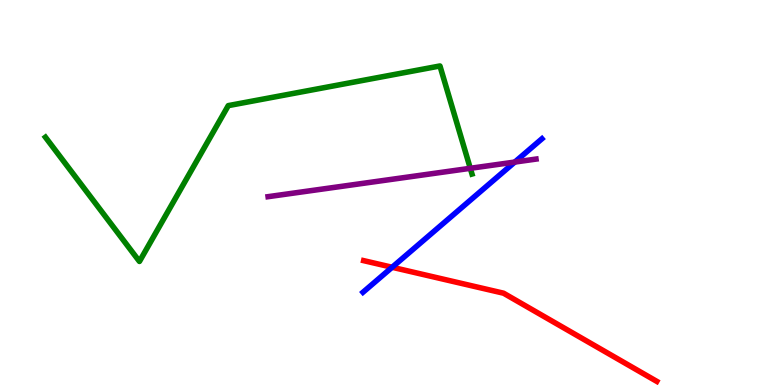[{'lines': ['blue', 'red'], 'intersections': [{'x': 5.06, 'y': 3.06}]}, {'lines': ['green', 'red'], 'intersections': []}, {'lines': ['purple', 'red'], 'intersections': []}, {'lines': ['blue', 'green'], 'intersections': []}, {'lines': ['blue', 'purple'], 'intersections': [{'x': 6.64, 'y': 5.79}]}, {'lines': ['green', 'purple'], 'intersections': [{'x': 6.07, 'y': 5.63}]}]